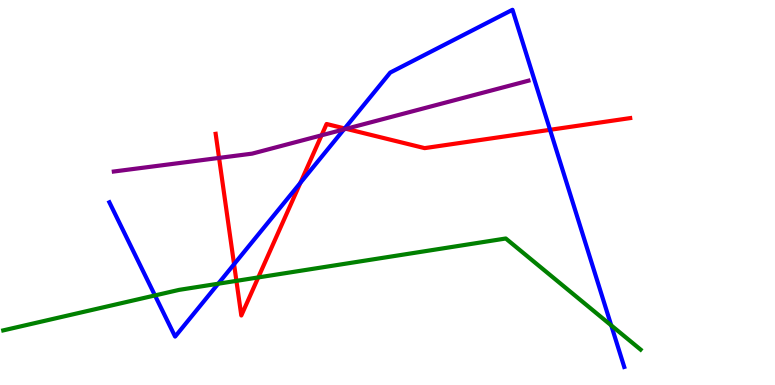[{'lines': ['blue', 'red'], 'intersections': [{'x': 3.02, 'y': 3.14}, {'x': 3.88, 'y': 5.25}, {'x': 4.45, 'y': 6.66}, {'x': 7.1, 'y': 6.63}]}, {'lines': ['green', 'red'], 'intersections': [{'x': 3.05, 'y': 2.7}, {'x': 3.33, 'y': 2.79}]}, {'lines': ['purple', 'red'], 'intersections': [{'x': 2.83, 'y': 5.9}, {'x': 4.15, 'y': 6.49}, {'x': 4.47, 'y': 6.65}]}, {'lines': ['blue', 'green'], 'intersections': [{'x': 2.0, 'y': 2.33}, {'x': 2.82, 'y': 2.63}, {'x': 7.89, 'y': 1.55}]}, {'lines': ['blue', 'purple'], 'intersections': [{'x': 4.44, 'y': 6.64}]}, {'lines': ['green', 'purple'], 'intersections': []}]